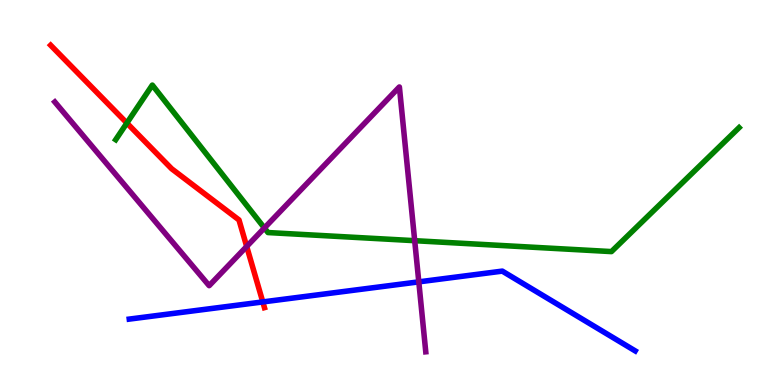[{'lines': ['blue', 'red'], 'intersections': [{'x': 3.39, 'y': 2.16}]}, {'lines': ['green', 'red'], 'intersections': [{'x': 1.64, 'y': 6.8}]}, {'lines': ['purple', 'red'], 'intersections': [{'x': 3.18, 'y': 3.6}]}, {'lines': ['blue', 'green'], 'intersections': []}, {'lines': ['blue', 'purple'], 'intersections': [{'x': 5.4, 'y': 2.68}]}, {'lines': ['green', 'purple'], 'intersections': [{'x': 3.41, 'y': 4.08}, {'x': 5.35, 'y': 3.75}]}]